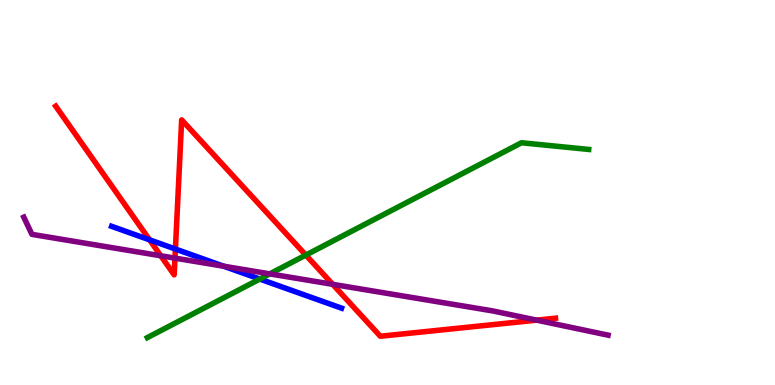[{'lines': ['blue', 'red'], 'intersections': [{'x': 1.93, 'y': 3.77}, {'x': 2.26, 'y': 3.53}]}, {'lines': ['green', 'red'], 'intersections': [{'x': 3.95, 'y': 3.37}]}, {'lines': ['purple', 'red'], 'intersections': [{'x': 2.07, 'y': 3.36}, {'x': 2.26, 'y': 3.3}, {'x': 4.29, 'y': 2.61}, {'x': 6.92, 'y': 1.68}]}, {'lines': ['blue', 'green'], 'intersections': [{'x': 3.35, 'y': 2.75}]}, {'lines': ['blue', 'purple'], 'intersections': [{'x': 2.89, 'y': 3.08}]}, {'lines': ['green', 'purple'], 'intersections': [{'x': 3.48, 'y': 2.89}]}]